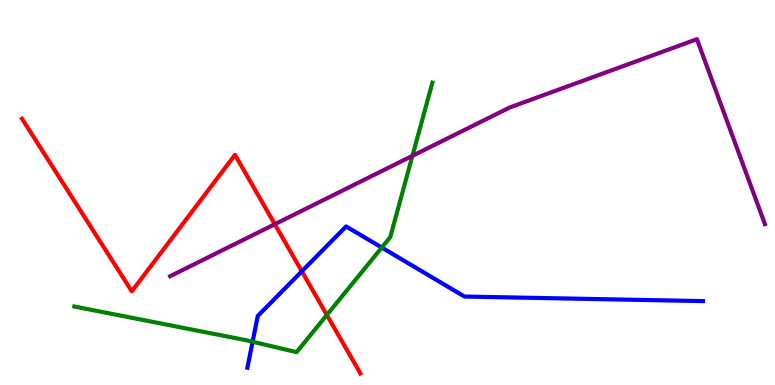[{'lines': ['blue', 'red'], 'intersections': [{'x': 3.89, 'y': 2.95}]}, {'lines': ['green', 'red'], 'intersections': [{'x': 4.22, 'y': 1.82}]}, {'lines': ['purple', 'red'], 'intersections': [{'x': 3.55, 'y': 4.18}]}, {'lines': ['blue', 'green'], 'intersections': [{'x': 3.26, 'y': 1.12}, {'x': 4.93, 'y': 3.57}]}, {'lines': ['blue', 'purple'], 'intersections': []}, {'lines': ['green', 'purple'], 'intersections': [{'x': 5.32, 'y': 5.95}]}]